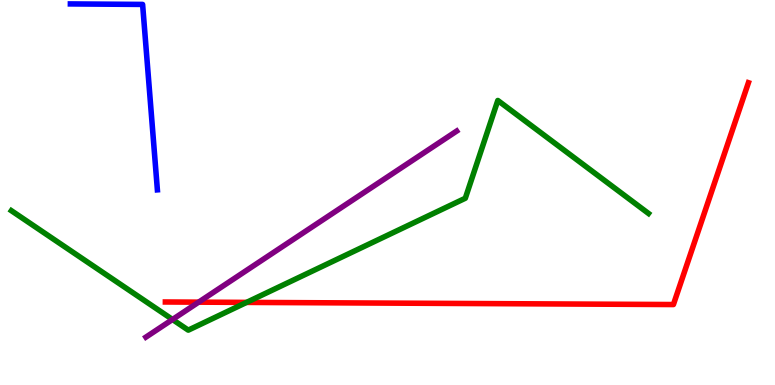[{'lines': ['blue', 'red'], 'intersections': []}, {'lines': ['green', 'red'], 'intersections': [{'x': 3.18, 'y': 2.15}]}, {'lines': ['purple', 'red'], 'intersections': [{'x': 2.56, 'y': 2.15}]}, {'lines': ['blue', 'green'], 'intersections': []}, {'lines': ['blue', 'purple'], 'intersections': []}, {'lines': ['green', 'purple'], 'intersections': [{'x': 2.23, 'y': 1.7}]}]